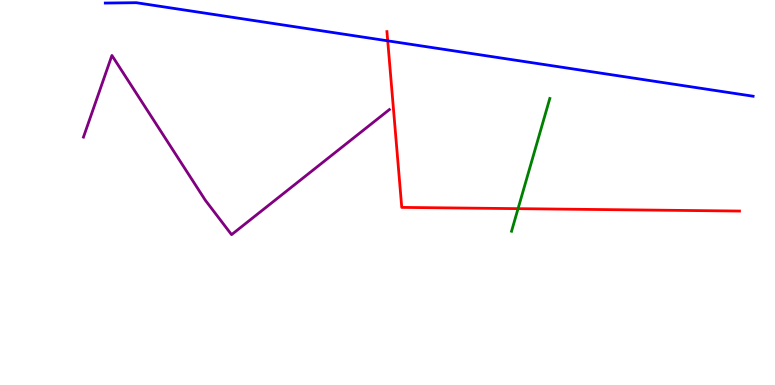[{'lines': ['blue', 'red'], 'intersections': [{'x': 5.0, 'y': 8.94}]}, {'lines': ['green', 'red'], 'intersections': [{'x': 6.68, 'y': 4.58}]}, {'lines': ['purple', 'red'], 'intersections': []}, {'lines': ['blue', 'green'], 'intersections': []}, {'lines': ['blue', 'purple'], 'intersections': []}, {'lines': ['green', 'purple'], 'intersections': []}]